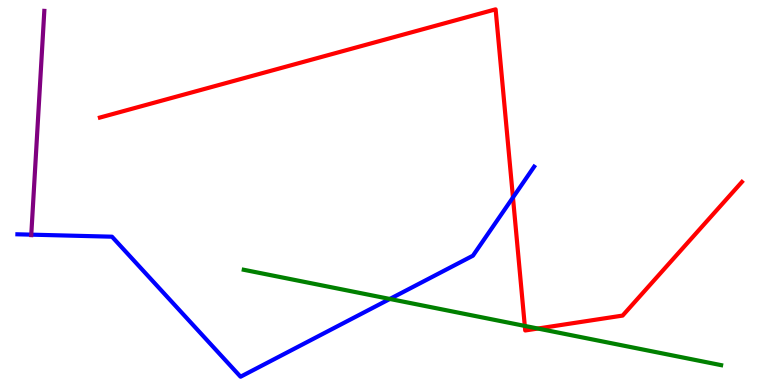[{'lines': ['blue', 'red'], 'intersections': [{'x': 6.62, 'y': 4.87}]}, {'lines': ['green', 'red'], 'intersections': [{'x': 6.77, 'y': 1.53}, {'x': 6.94, 'y': 1.47}]}, {'lines': ['purple', 'red'], 'intersections': []}, {'lines': ['blue', 'green'], 'intersections': [{'x': 5.03, 'y': 2.23}]}, {'lines': ['blue', 'purple'], 'intersections': [{'x': 0.404, 'y': 3.91}]}, {'lines': ['green', 'purple'], 'intersections': []}]